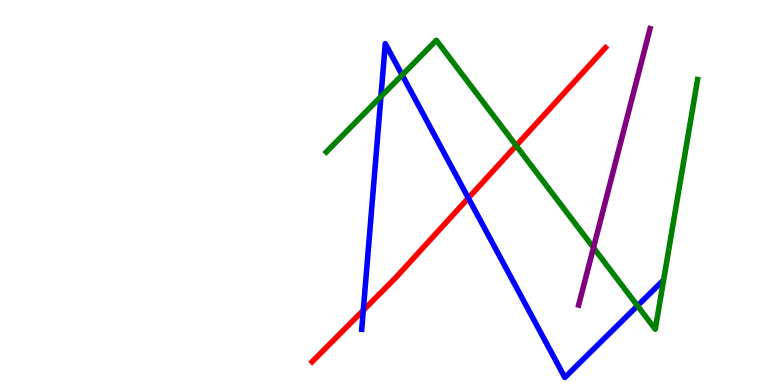[{'lines': ['blue', 'red'], 'intersections': [{'x': 4.69, 'y': 1.94}, {'x': 6.04, 'y': 4.86}]}, {'lines': ['green', 'red'], 'intersections': [{'x': 6.66, 'y': 6.22}]}, {'lines': ['purple', 'red'], 'intersections': []}, {'lines': ['blue', 'green'], 'intersections': [{'x': 4.92, 'y': 7.49}, {'x': 5.19, 'y': 8.05}, {'x': 8.23, 'y': 2.06}]}, {'lines': ['blue', 'purple'], 'intersections': []}, {'lines': ['green', 'purple'], 'intersections': [{'x': 7.66, 'y': 3.57}]}]